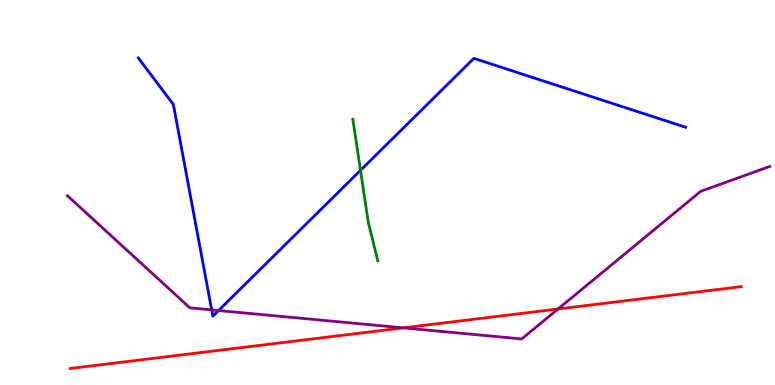[{'lines': ['blue', 'red'], 'intersections': []}, {'lines': ['green', 'red'], 'intersections': []}, {'lines': ['purple', 'red'], 'intersections': [{'x': 5.2, 'y': 1.48}, {'x': 7.2, 'y': 1.97}]}, {'lines': ['blue', 'green'], 'intersections': [{'x': 4.65, 'y': 5.58}]}, {'lines': ['blue', 'purple'], 'intersections': [{'x': 2.73, 'y': 1.95}, {'x': 2.82, 'y': 1.93}]}, {'lines': ['green', 'purple'], 'intersections': []}]